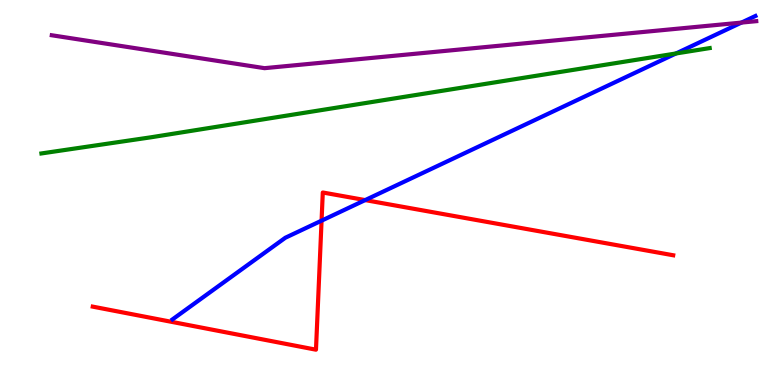[{'lines': ['blue', 'red'], 'intersections': [{'x': 4.15, 'y': 4.27}, {'x': 4.71, 'y': 4.8}]}, {'lines': ['green', 'red'], 'intersections': []}, {'lines': ['purple', 'red'], 'intersections': []}, {'lines': ['blue', 'green'], 'intersections': [{'x': 8.72, 'y': 8.61}]}, {'lines': ['blue', 'purple'], 'intersections': [{'x': 9.57, 'y': 9.41}]}, {'lines': ['green', 'purple'], 'intersections': []}]